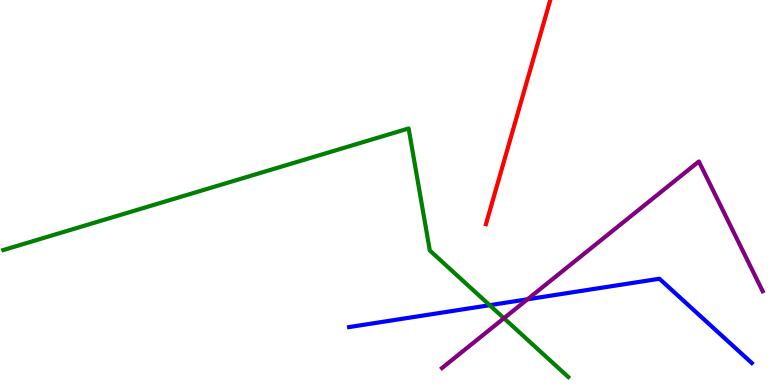[{'lines': ['blue', 'red'], 'intersections': []}, {'lines': ['green', 'red'], 'intersections': []}, {'lines': ['purple', 'red'], 'intersections': []}, {'lines': ['blue', 'green'], 'intersections': [{'x': 6.32, 'y': 2.07}]}, {'lines': ['blue', 'purple'], 'intersections': [{'x': 6.81, 'y': 2.23}]}, {'lines': ['green', 'purple'], 'intersections': [{'x': 6.5, 'y': 1.73}]}]